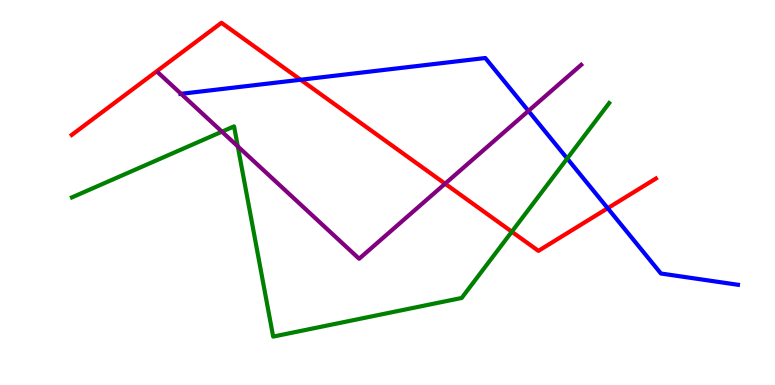[{'lines': ['blue', 'red'], 'intersections': [{'x': 3.88, 'y': 7.93}, {'x': 7.84, 'y': 4.59}]}, {'lines': ['green', 'red'], 'intersections': [{'x': 6.6, 'y': 3.98}]}, {'lines': ['purple', 'red'], 'intersections': [{'x': 5.74, 'y': 5.23}]}, {'lines': ['blue', 'green'], 'intersections': [{'x': 7.32, 'y': 5.88}]}, {'lines': ['blue', 'purple'], 'intersections': [{'x': 2.34, 'y': 7.56}, {'x': 6.82, 'y': 7.12}]}, {'lines': ['green', 'purple'], 'intersections': [{'x': 2.86, 'y': 6.58}, {'x': 3.07, 'y': 6.2}]}]